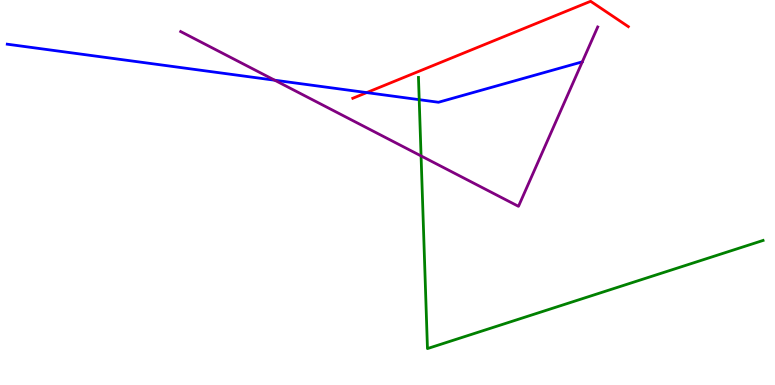[{'lines': ['blue', 'red'], 'intersections': [{'x': 4.73, 'y': 7.59}]}, {'lines': ['green', 'red'], 'intersections': []}, {'lines': ['purple', 'red'], 'intersections': []}, {'lines': ['blue', 'green'], 'intersections': [{'x': 5.41, 'y': 7.41}]}, {'lines': ['blue', 'purple'], 'intersections': [{'x': 3.54, 'y': 7.92}]}, {'lines': ['green', 'purple'], 'intersections': [{'x': 5.43, 'y': 5.95}]}]